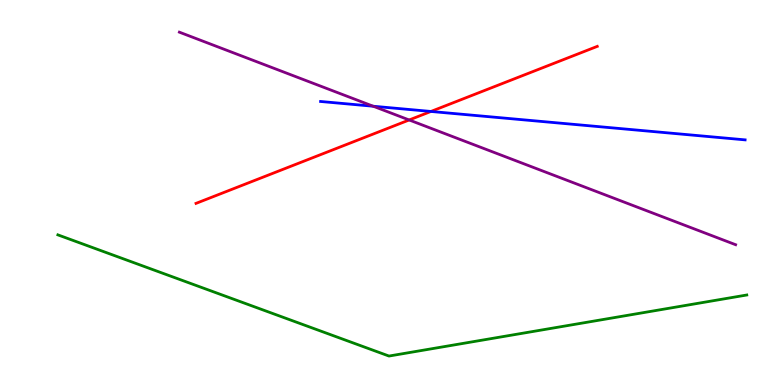[{'lines': ['blue', 'red'], 'intersections': [{'x': 5.56, 'y': 7.11}]}, {'lines': ['green', 'red'], 'intersections': []}, {'lines': ['purple', 'red'], 'intersections': [{'x': 5.28, 'y': 6.88}]}, {'lines': ['blue', 'green'], 'intersections': []}, {'lines': ['blue', 'purple'], 'intersections': [{'x': 4.82, 'y': 7.24}]}, {'lines': ['green', 'purple'], 'intersections': []}]